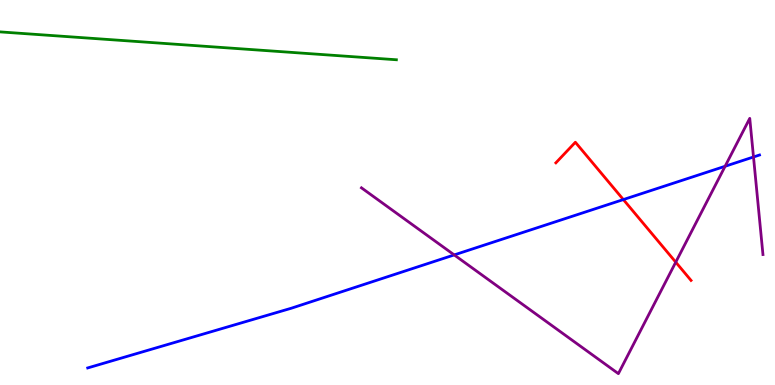[{'lines': ['blue', 'red'], 'intersections': [{'x': 8.04, 'y': 4.82}]}, {'lines': ['green', 'red'], 'intersections': []}, {'lines': ['purple', 'red'], 'intersections': [{'x': 8.72, 'y': 3.19}]}, {'lines': ['blue', 'green'], 'intersections': []}, {'lines': ['blue', 'purple'], 'intersections': [{'x': 5.86, 'y': 3.38}, {'x': 9.36, 'y': 5.68}, {'x': 9.72, 'y': 5.92}]}, {'lines': ['green', 'purple'], 'intersections': []}]